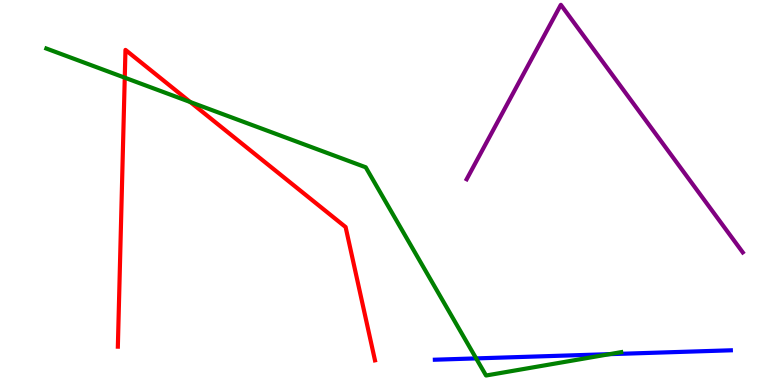[{'lines': ['blue', 'red'], 'intersections': []}, {'lines': ['green', 'red'], 'intersections': [{'x': 1.61, 'y': 7.98}, {'x': 2.45, 'y': 7.35}]}, {'lines': ['purple', 'red'], 'intersections': []}, {'lines': ['blue', 'green'], 'intersections': [{'x': 6.14, 'y': 0.691}, {'x': 7.87, 'y': 0.801}]}, {'lines': ['blue', 'purple'], 'intersections': []}, {'lines': ['green', 'purple'], 'intersections': []}]